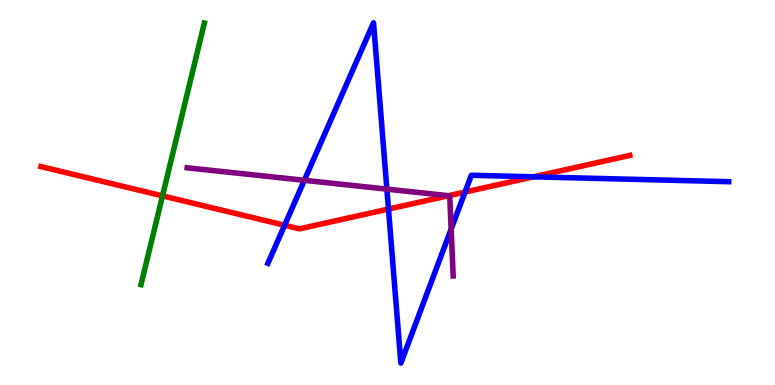[{'lines': ['blue', 'red'], 'intersections': [{'x': 3.67, 'y': 4.15}, {'x': 5.01, 'y': 4.57}, {'x': 6.0, 'y': 5.01}, {'x': 6.88, 'y': 5.41}]}, {'lines': ['green', 'red'], 'intersections': [{'x': 2.1, 'y': 4.91}]}, {'lines': ['purple', 'red'], 'intersections': [{'x': 5.79, 'y': 4.92}]}, {'lines': ['blue', 'green'], 'intersections': []}, {'lines': ['blue', 'purple'], 'intersections': [{'x': 3.93, 'y': 5.32}, {'x': 4.99, 'y': 5.09}, {'x': 5.82, 'y': 4.05}]}, {'lines': ['green', 'purple'], 'intersections': []}]